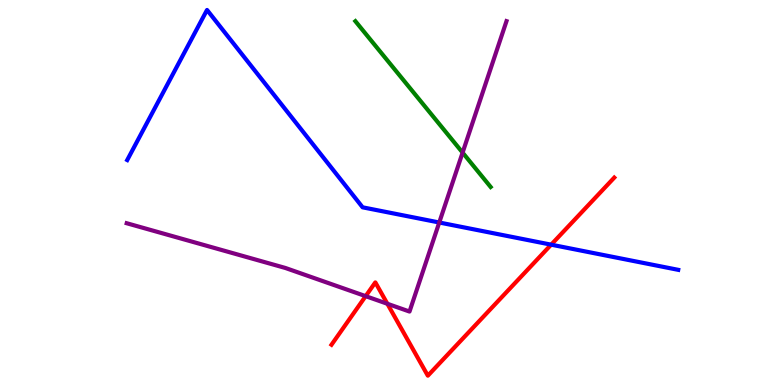[{'lines': ['blue', 'red'], 'intersections': [{'x': 7.11, 'y': 3.64}]}, {'lines': ['green', 'red'], 'intersections': []}, {'lines': ['purple', 'red'], 'intersections': [{'x': 4.72, 'y': 2.31}, {'x': 5.0, 'y': 2.11}]}, {'lines': ['blue', 'green'], 'intersections': []}, {'lines': ['blue', 'purple'], 'intersections': [{'x': 5.67, 'y': 4.22}]}, {'lines': ['green', 'purple'], 'intersections': [{'x': 5.97, 'y': 6.04}]}]